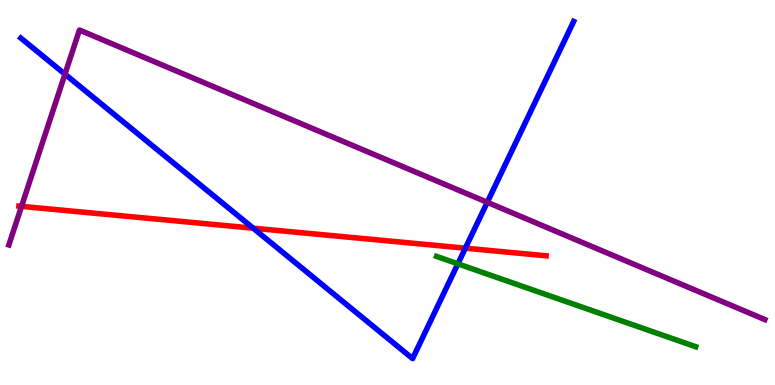[{'lines': ['blue', 'red'], 'intersections': [{'x': 3.27, 'y': 4.07}, {'x': 6.0, 'y': 3.55}]}, {'lines': ['green', 'red'], 'intersections': []}, {'lines': ['purple', 'red'], 'intersections': [{'x': 0.278, 'y': 4.64}]}, {'lines': ['blue', 'green'], 'intersections': [{'x': 5.91, 'y': 3.15}]}, {'lines': ['blue', 'purple'], 'intersections': [{'x': 0.838, 'y': 8.07}, {'x': 6.29, 'y': 4.75}]}, {'lines': ['green', 'purple'], 'intersections': []}]